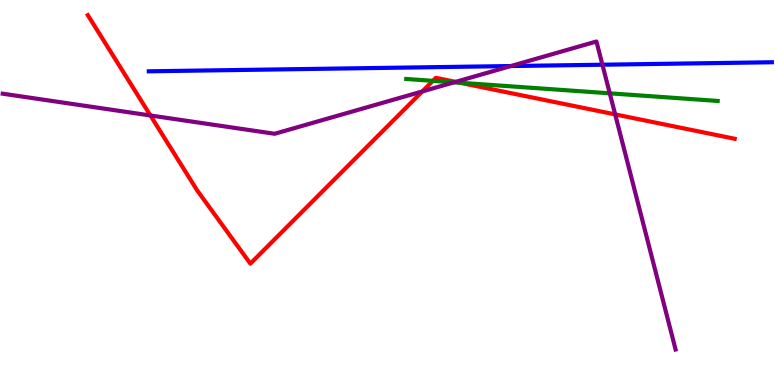[{'lines': ['blue', 'red'], 'intersections': []}, {'lines': ['green', 'red'], 'intersections': [{'x': 5.59, 'y': 7.9}, {'x': 5.94, 'y': 7.85}]}, {'lines': ['purple', 'red'], 'intersections': [{'x': 1.94, 'y': 7.0}, {'x': 5.45, 'y': 7.63}, {'x': 5.88, 'y': 7.87}, {'x': 7.94, 'y': 7.03}]}, {'lines': ['blue', 'green'], 'intersections': []}, {'lines': ['blue', 'purple'], 'intersections': [{'x': 6.59, 'y': 8.28}, {'x': 7.77, 'y': 8.32}]}, {'lines': ['green', 'purple'], 'intersections': [{'x': 5.86, 'y': 7.86}, {'x': 7.87, 'y': 7.58}]}]